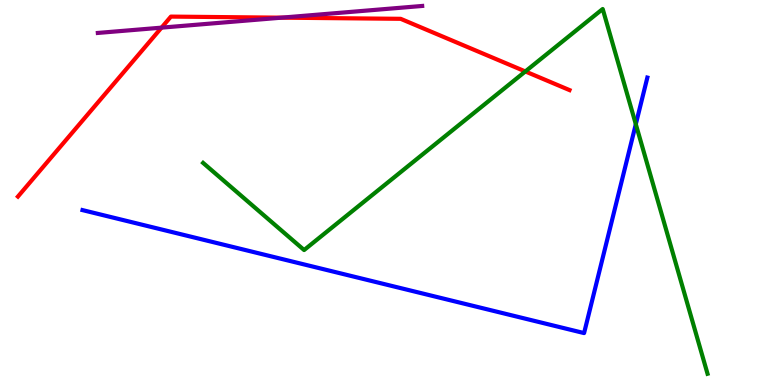[{'lines': ['blue', 'red'], 'intersections': []}, {'lines': ['green', 'red'], 'intersections': [{'x': 6.78, 'y': 8.14}]}, {'lines': ['purple', 'red'], 'intersections': [{'x': 2.08, 'y': 9.28}, {'x': 3.63, 'y': 9.54}]}, {'lines': ['blue', 'green'], 'intersections': [{'x': 8.2, 'y': 6.77}]}, {'lines': ['blue', 'purple'], 'intersections': []}, {'lines': ['green', 'purple'], 'intersections': []}]